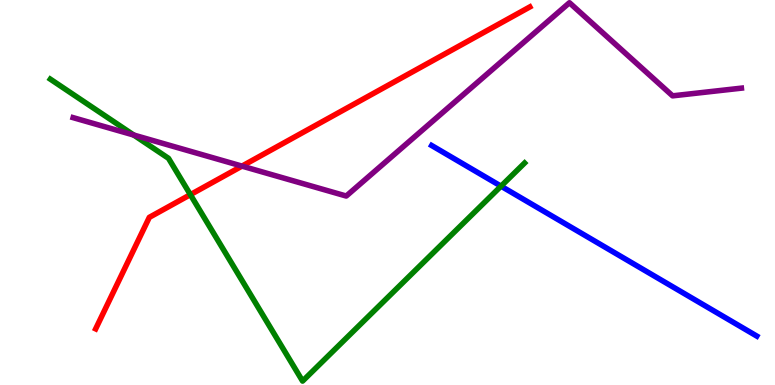[{'lines': ['blue', 'red'], 'intersections': []}, {'lines': ['green', 'red'], 'intersections': [{'x': 2.46, 'y': 4.94}]}, {'lines': ['purple', 'red'], 'intersections': [{'x': 3.12, 'y': 5.69}]}, {'lines': ['blue', 'green'], 'intersections': [{'x': 6.46, 'y': 5.16}]}, {'lines': ['blue', 'purple'], 'intersections': []}, {'lines': ['green', 'purple'], 'intersections': [{'x': 1.73, 'y': 6.49}]}]